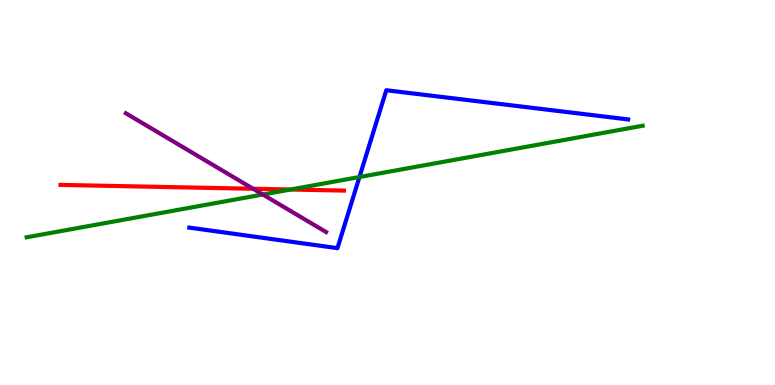[{'lines': ['blue', 'red'], 'intersections': []}, {'lines': ['green', 'red'], 'intersections': [{'x': 3.75, 'y': 5.08}]}, {'lines': ['purple', 'red'], 'intersections': [{'x': 3.27, 'y': 5.1}]}, {'lines': ['blue', 'green'], 'intersections': [{'x': 4.64, 'y': 5.4}]}, {'lines': ['blue', 'purple'], 'intersections': []}, {'lines': ['green', 'purple'], 'intersections': [{'x': 3.39, 'y': 4.95}]}]